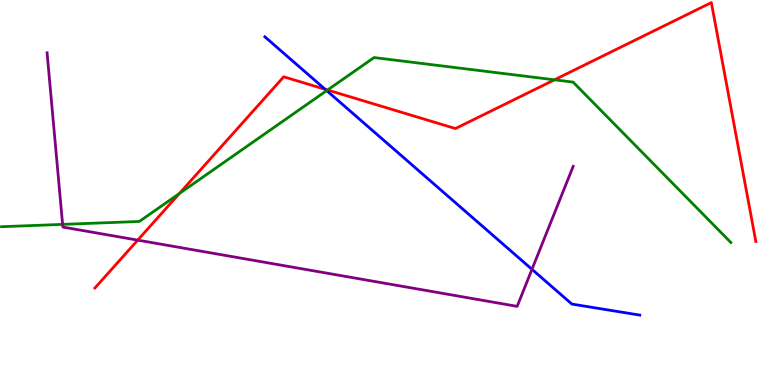[{'lines': ['blue', 'red'], 'intersections': [{'x': 4.2, 'y': 7.68}]}, {'lines': ['green', 'red'], 'intersections': [{'x': 2.31, 'y': 4.97}, {'x': 4.23, 'y': 7.66}, {'x': 7.15, 'y': 7.93}]}, {'lines': ['purple', 'red'], 'intersections': [{'x': 1.78, 'y': 3.76}]}, {'lines': ['blue', 'green'], 'intersections': [{'x': 4.22, 'y': 7.65}]}, {'lines': ['blue', 'purple'], 'intersections': [{'x': 6.86, 'y': 3.0}]}, {'lines': ['green', 'purple'], 'intersections': [{'x': 0.808, 'y': 4.17}]}]